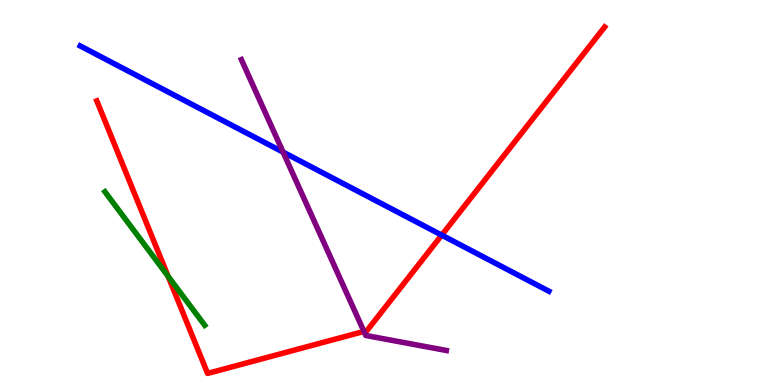[{'lines': ['blue', 'red'], 'intersections': [{'x': 5.7, 'y': 3.89}]}, {'lines': ['green', 'red'], 'intersections': [{'x': 2.17, 'y': 2.82}]}, {'lines': ['purple', 'red'], 'intersections': [{'x': 4.7, 'y': 1.39}]}, {'lines': ['blue', 'green'], 'intersections': []}, {'lines': ['blue', 'purple'], 'intersections': [{'x': 3.65, 'y': 6.05}]}, {'lines': ['green', 'purple'], 'intersections': []}]